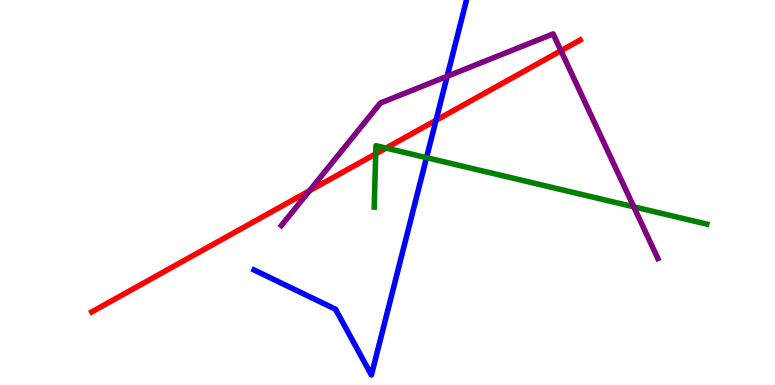[{'lines': ['blue', 'red'], 'intersections': [{'x': 5.63, 'y': 6.88}]}, {'lines': ['green', 'red'], 'intersections': [{'x': 4.85, 'y': 6.0}, {'x': 4.98, 'y': 6.15}]}, {'lines': ['purple', 'red'], 'intersections': [{'x': 3.99, 'y': 5.05}, {'x': 7.24, 'y': 8.68}]}, {'lines': ['blue', 'green'], 'intersections': [{'x': 5.5, 'y': 5.9}]}, {'lines': ['blue', 'purple'], 'intersections': [{'x': 5.77, 'y': 8.02}]}, {'lines': ['green', 'purple'], 'intersections': [{'x': 8.18, 'y': 4.63}]}]